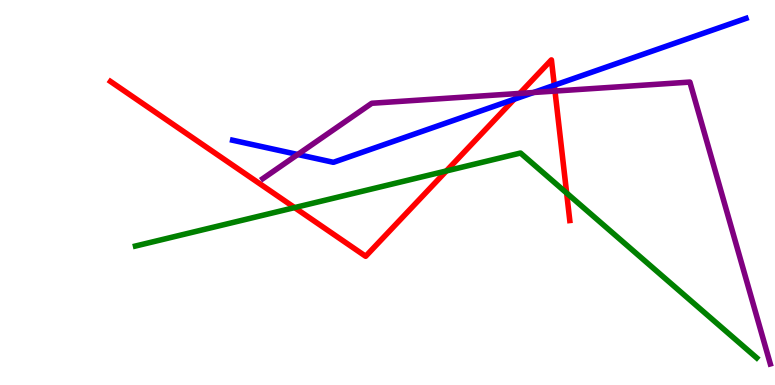[{'lines': ['blue', 'red'], 'intersections': [{'x': 6.63, 'y': 7.42}, {'x': 7.15, 'y': 7.79}]}, {'lines': ['green', 'red'], 'intersections': [{'x': 3.8, 'y': 4.61}, {'x': 5.76, 'y': 5.56}, {'x': 7.31, 'y': 4.99}]}, {'lines': ['purple', 'red'], 'intersections': [{'x': 6.71, 'y': 7.57}, {'x': 7.16, 'y': 7.63}]}, {'lines': ['blue', 'green'], 'intersections': []}, {'lines': ['blue', 'purple'], 'intersections': [{'x': 3.84, 'y': 5.99}, {'x': 6.88, 'y': 7.6}]}, {'lines': ['green', 'purple'], 'intersections': []}]